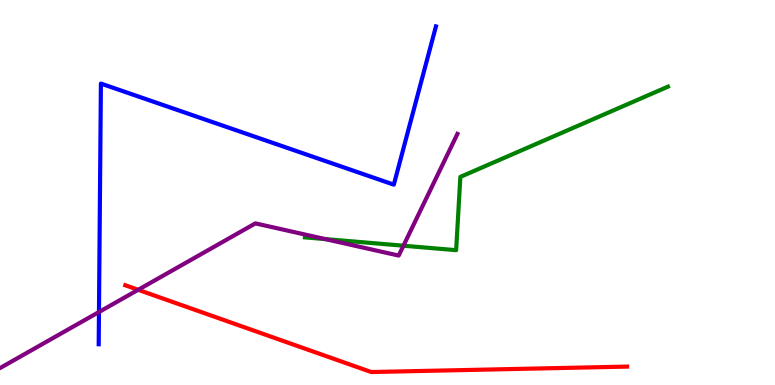[{'lines': ['blue', 'red'], 'intersections': []}, {'lines': ['green', 'red'], 'intersections': []}, {'lines': ['purple', 'red'], 'intersections': [{'x': 1.78, 'y': 2.47}]}, {'lines': ['blue', 'green'], 'intersections': []}, {'lines': ['blue', 'purple'], 'intersections': [{'x': 1.28, 'y': 1.9}]}, {'lines': ['green', 'purple'], 'intersections': [{'x': 4.2, 'y': 3.79}, {'x': 5.21, 'y': 3.62}]}]